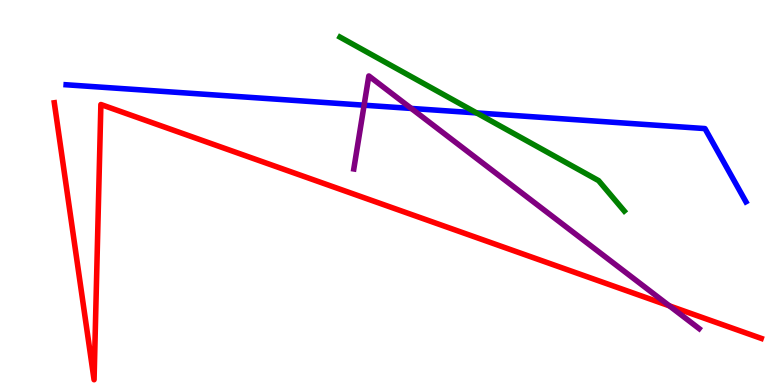[{'lines': ['blue', 'red'], 'intersections': []}, {'lines': ['green', 'red'], 'intersections': []}, {'lines': ['purple', 'red'], 'intersections': [{'x': 8.64, 'y': 2.06}]}, {'lines': ['blue', 'green'], 'intersections': [{'x': 6.15, 'y': 7.07}]}, {'lines': ['blue', 'purple'], 'intersections': [{'x': 4.7, 'y': 7.27}, {'x': 5.31, 'y': 7.18}]}, {'lines': ['green', 'purple'], 'intersections': []}]